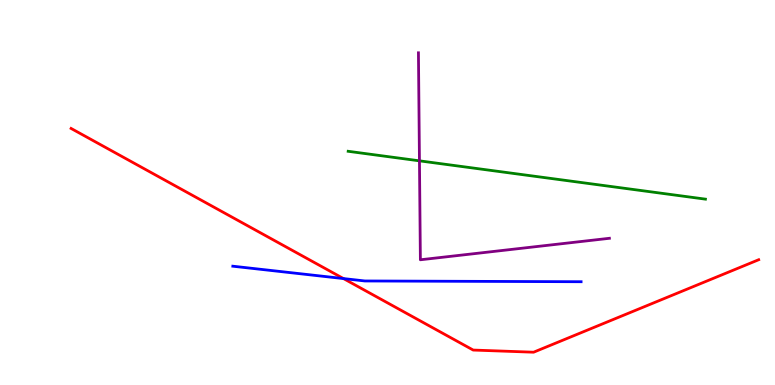[{'lines': ['blue', 'red'], 'intersections': [{'x': 4.43, 'y': 2.76}]}, {'lines': ['green', 'red'], 'intersections': []}, {'lines': ['purple', 'red'], 'intersections': []}, {'lines': ['blue', 'green'], 'intersections': []}, {'lines': ['blue', 'purple'], 'intersections': []}, {'lines': ['green', 'purple'], 'intersections': [{'x': 5.41, 'y': 5.82}]}]